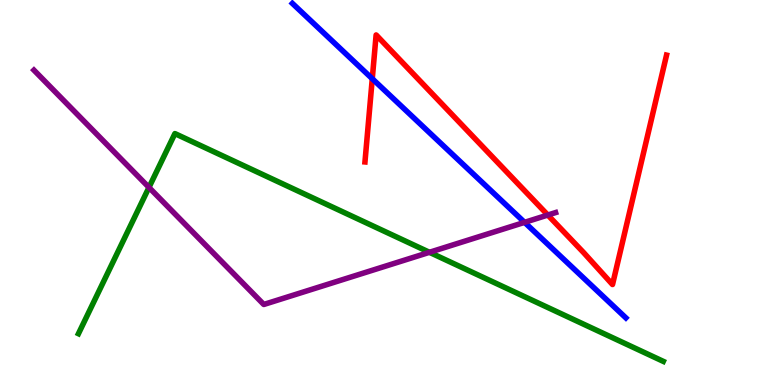[{'lines': ['blue', 'red'], 'intersections': [{'x': 4.8, 'y': 7.96}]}, {'lines': ['green', 'red'], 'intersections': []}, {'lines': ['purple', 'red'], 'intersections': [{'x': 7.07, 'y': 4.41}]}, {'lines': ['blue', 'green'], 'intersections': []}, {'lines': ['blue', 'purple'], 'intersections': [{'x': 6.77, 'y': 4.22}]}, {'lines': ['green', 'purple'], 'intersections': [{'x': 1.92, 'y': 5.13}, {'x': 5.54, 'y': 3.45}]}]